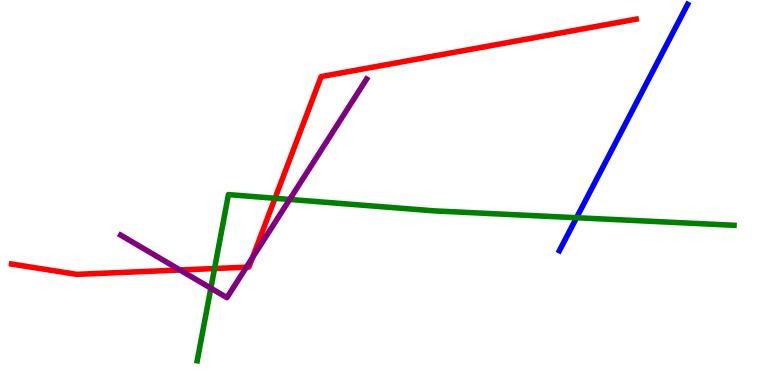[{'lines': ['blue', 'red'], 'intersections': []}, {'lines': ['green', 'red'], 'intersections': [{'x': 2.77, 'y': 3.03}, {'x': 3.55, 'y': 4.85}]}, {'lines': ['purple', 'red'], 'intersections': [{'x': 2.32, 'y': 2.99}, {'x': 3.18, 'y': 3.06}, {'x': 3.26, 'y': 3.31}]}, {'lines': ['blue', 'green'], 'intersections': [{'x': 7.44, 'y': 4.34}]}, {'lines': ['blue', 'purple'], 'intersections': []}, {'lines': ['green', 'purple'], 'intersections': [{'x': 2.72, 'y': 2.51}, {'x': 3.74, 'y': 4.82}]}]